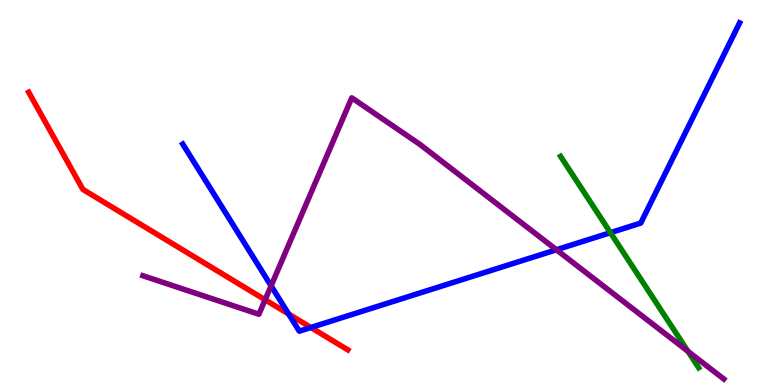[{'lines': ['blue', 'red'], 'intersections': [{'x': 3.72, 'y': 1.84}, {'x': 4.01, 'y': 1.49}]}, {'lines': ['green', 'red'], 'intersections': []}, {'lines': ['purple', 'red'], 'intersections': [{'x': 3.42, 'y': 2.21}]}, {'lines': ['blue', 'green'], 'intersections': [{'x': 7.88, 'y': 3.96}]}, {'lines': ['blue', 'purple'], 'intersections': [{'x': 3.5, 'y': 2.58}, {'x': 7.18, 'y': 3.51}]}, {'lines': ['green', 'purple'], 'intersections': [{'x': 8.88, 'y': 0.874}]}]